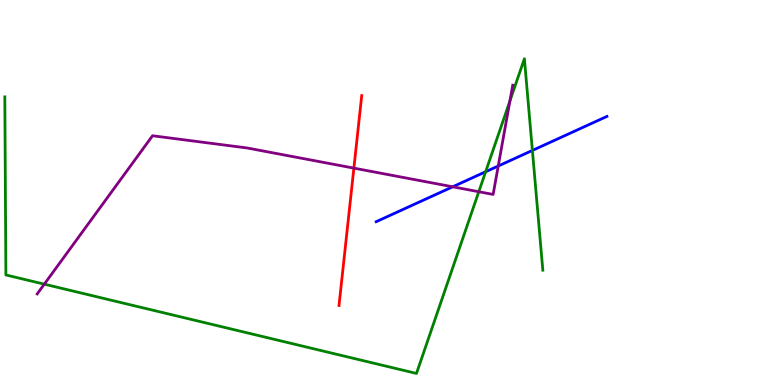[{'lines': ['blue', 'red'], 'intersections': []}, {'lines': ['green', 'red'], 'intersections': []}, {'lines': ['purple', 'red'], 'intersections': [{'x': 4.57, 'y': 5.63}]}, {'lines': ['blue', 'green'], 'intersections': [{'x': 6.27, 'y': 5.54}, {'x': 6.87, 'y': 6.09}]}, {'lines': ['blue', 'purple'], 'intersections': [{'x': 5.84, 'y': 5.15}, {'x': 6.43, 'y': 5.69}]}, {'lines': ['green', 'purple'], 'intersections': [{'x': 0.572, 'y': 2.62}, {'x': 6.18, 'y': 5.02}, {'x': 6.58, 'y': 7.38}]}]